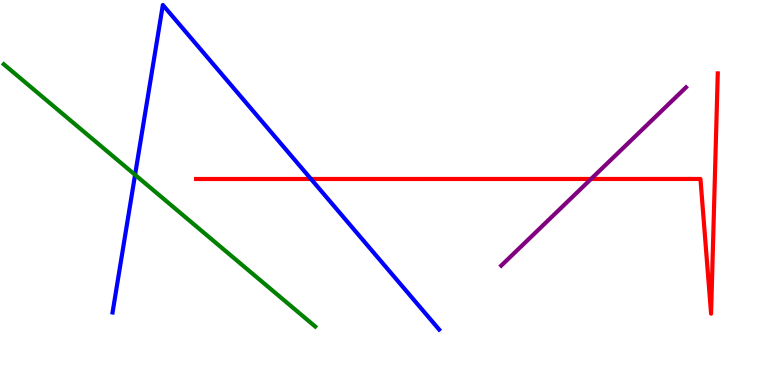[{'lines': ['blue', 'red'], 'intersections': [{'x': 4.01, 'y': 5.35}]}, {'lines': ['green', 'red'], 'intersections': []}, {'lines': ['purple', 'red'], 'intersections': [{'x': 7.63, 'y': 5.35}]}, {'lines': ['blue', 'green'], 'intersections': [{'x': 1.74, 'y': 5.46}]}, {'lines': ['blue', 'purple'], 'intersections': []}, {'lines': ['green', 'purple'], 'intersections': []}]